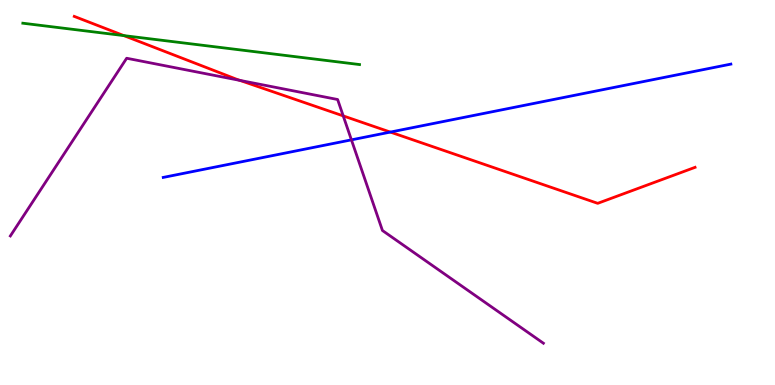[{'lines': ['blue', 'red'], 'intersections': [{'x': 5.04, 'y': 6.57}]}, {'lines': ['green', 'red'], 'intersections': [{'x': 1.6, 'y': 9.07}]}, {'lines': ['purple', 'red'], 'intersections': [{'x': 3.1, 'y': 7.91}, {'x': 4.43, 'y': 6.99}]}, {'lines': ['blue', 'green'], 'intersections': []}, {'lines': ['blue', 'purple'], 'intersections': [{'x': 4.53, 'y': 6.37}]}, {'lines': ['green', 'purple'], 'intersections': []}]